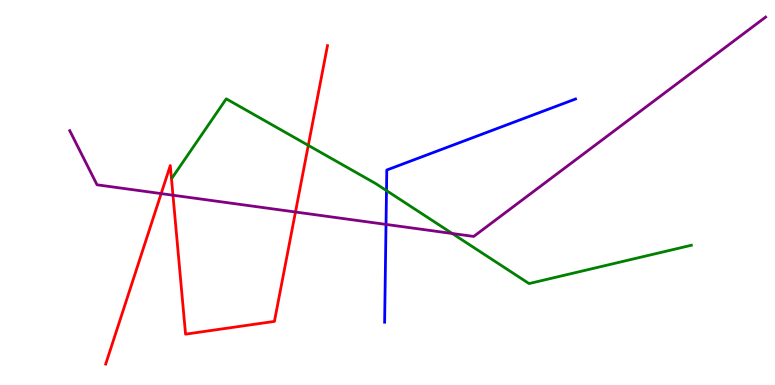[{'lines': ['blue', 'red'], 'intersections': []}, {'lines': ['green', 'red'], 'intersections': [{'x': 3.98, 'y': 6.22}]}, {'lines': ['purple', 'red'], 'intersections': [{'x': 2.08, 'y': 4.97}, {'x': 2.23, 'y': 4.93}, {'x': 3.81, 'y': 4.49}]}, {'lines': ['blue', 'green'], 'intersections': [{'x': 4.99, 'y': 5.05}]}, {'lines': ['blue', 'purple'], 'intersections': [{'x': 4.98, 'y': 4.17}]}, {'lines': ['green', 'purple'], 'intersections': [{'x': 5.84, 'y': 3.94}]}]